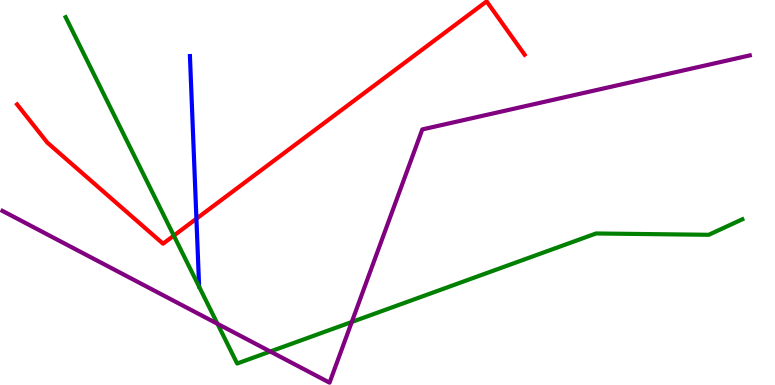[{'lines': ['blue', 'red'], 'intersections': [{'x': 2.53, 'y': 4.32}]}, {'lines': ['green', 'red'], 'intersections': [{'x': 2.24, 'y': 3.88}]}, {'lines': ['purple', 'red'], 'intersections': []}, {'lines': ['blue', 'green'], 'intersections': []}, {'lines': ['blue', 'purple'], 'intersections': []}, {'lines': ['green', 'purple'], 'intersections': [{'x': 2.81, 'y': 1.59}, {'x': 3.49, 'y': 0.87}, {'x': 4.54, 'y': 1.64}]}]